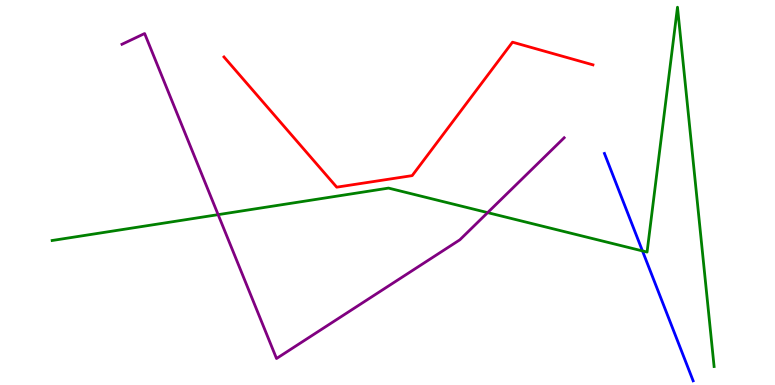[{'lines': ['blue', 'red'], 'intersections': []}, {'lines': ['green', 'red'], 'intersections': []}, {'lines': ['purple', 'red'], 'intersections': []}, {'lines': ['blue', 'green'], 'intersections': [{'x': 8.29, 'y': 3.48}]}, {'lines': ['blue', 'purple'], 'intersections': []}, {'lines': ['green', 'purple'], 'intersections': [{'x': 2.81, 'y': 4.42}, {'x': 6.29, 'y': 4.48}]}]